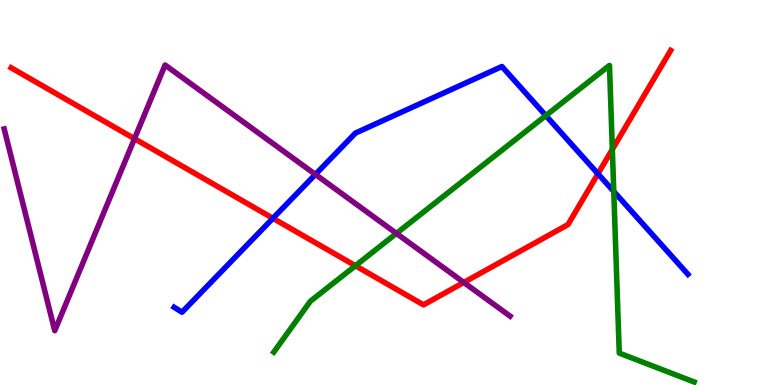[{'lines': ['blue', 'red'], 'intersections': [{'x': 3.52, 'y': 4.33}, {'x': 7.72, 'y': 5.49}]}, {'lines': ['green', 'red'], 'intersections': [{'x': 4.59, 'y': 3.1}, {'x': 7.9, 'y': 6.12}]}, {'lines': ['purple', 'red'], 'intersections': [{'x': 1.74, 'y': 6.4}, {'x': 5.98, 'y': 2.66}]}, {'lines': ['blue', 'green'], 'intersections': [{'x': 7.04, 'y': 7.0}, {'x': 7.92, 'y': 5.03}]}, {'lines': ['blue', 'purple'], 'intersections': [{'x': 4.07, 'y': 5.47}]}, {'lines': ['green', 'purple'], 'intersections': [{'x': 5.12, 'y': 3.94}]}]